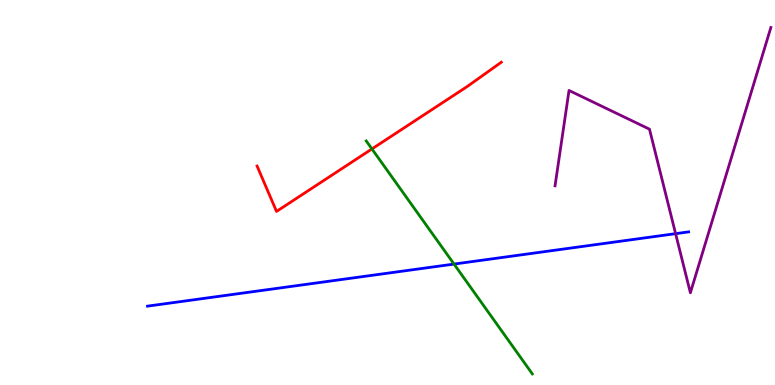[{'lines': ['blue', 'red'], 'intersections': []}, {'lines': ['green', 'red'], 'intersections': [{'x': 4.8, 'y': 6.13}]}, {'lines': ['purple', 'red'], 'intersections': []}, {'lines': ['blue', 'green'], 'intersections': [{'x': 5.86, 'y': 3.14}]}, {'lines': ['blue', 'purple'], 'intersections': [{'x': 8.72, 'y': 3.93}]}, {'lines': ['green', 'purple'], 'intersections': []}]